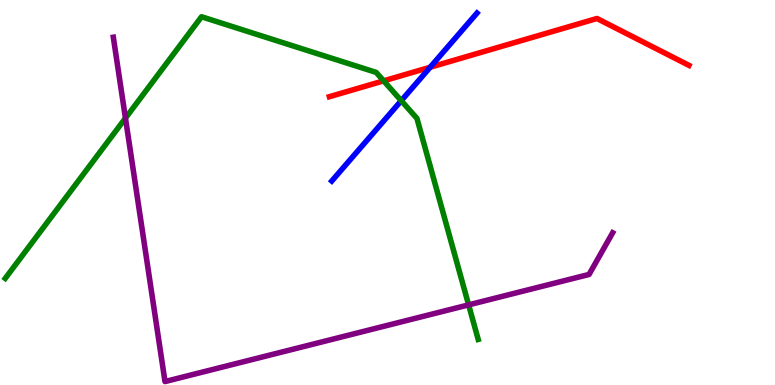[{'lines': ['blue', 'red'], 'intersections': [{'x': 5.55, 'y': 8.25}]}, {'lines': ['green', 'red'], 'intersections': [{'x': 4.95, 'y': 7.9}]}, {'lines': ['purple', 'red'], 'intersections': []}, {'lines': ['blue', 'green'], 'intersections': [{'x': 5.18, 'y': 7.38}]}, {'lines': ['blue', 'purple'], 'intersections': []}, {'lines': ['green', 'purple'], 'intersections': [{'x': 1.62, 'y': 6.93}, {'x': 6.05, 'y': 2.08}]}]